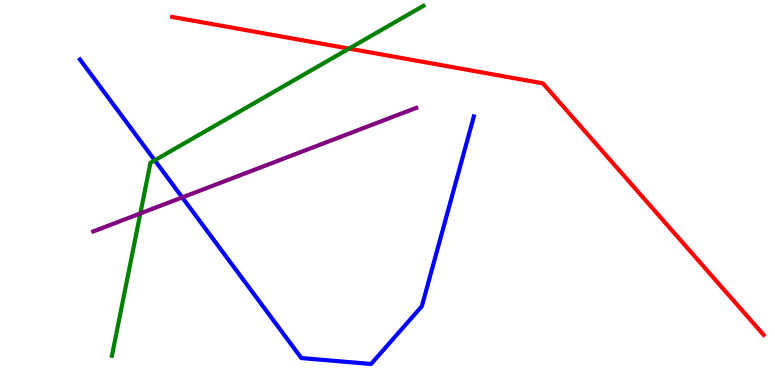[{'lines': ['blue', 'red'], 'intersections': []}, {'lines': ['green', 'red'], 'intersections': [{'x': 4.5, 'y': 8.74}]}, {'lines': ['purple', 'red'], 'intersections': []}, {'lines': ['blue', 'green'], 'intersections': [{'x': 2.0, 'y': 5.84}]}, {'lines': ['blue', 'purple'], 'intersections': [{'x': 2.35, 'y': 4.87}]}, {'lines': ['green', 'purple'], 'intersections': [{'x': 1.81, 'y': 4.46}]}]